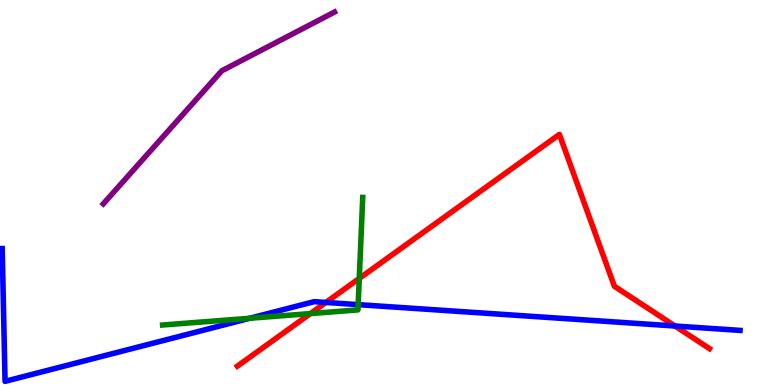[{'lines': ['blue', 'red'], 'intersections': [{'x': 4.21, 'y': 2.14}, {'x': 8.71, 'y': 1.53}]}, {'lines': ['green', 'red'], 'intersections': [{'x': 4.01, 'y': 1.85}, {'x': 4.64, 'y': 2.77}]}, {'lines': ['purple', 'red'], 'intersections': []}, {'lines': ['blue', 'green'], 'intersections': [{'x': 3.22, 'y': 1.73}, {'x': 4.62, 'y': 2.09}]}, {'lines': ['blue', 'purple'], 'intersections': []}, {'lines': ['green', 'purple'], 'intersections': []}]